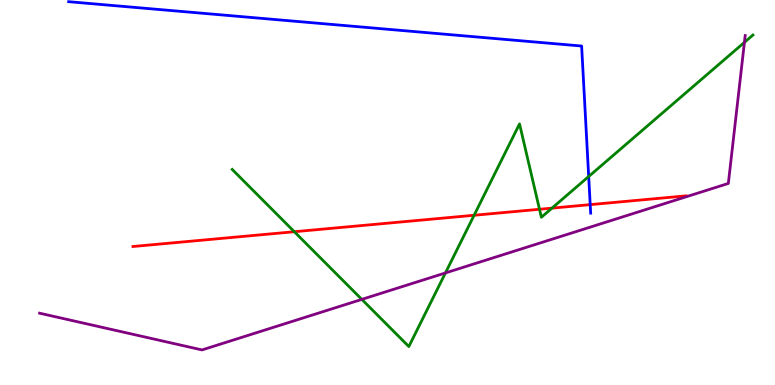[{'lines': ['blue', 'red'], 'intersections': [{'x': 7.62, 'y': 4.68}]}, {'lines': ['green', 'red'], 'intersections': [{'x': 3.8, 'y': 3.98}, {'x': 6.12, 'y': 4.41}, {'x': 6.96, 'y': 4.56}, {'x': 7.12, 'y': 4.59}]}, {'lines': ['purple', 'red'], 'intersections': []}, {'lines': ['blue', 'green'], 'intersections': [{'x': 7.6, 'y': 5.42}]}, {'lines': ['blue', 'purple'], 'intersections': []}, {'lines': ['green', 'purple'], 'intersections': [{'x': 4.67, 'y': 2.22}, {'x': 5.75, 'y': 2.91}, {'x': 9.61, 'y': 8.9}]}]